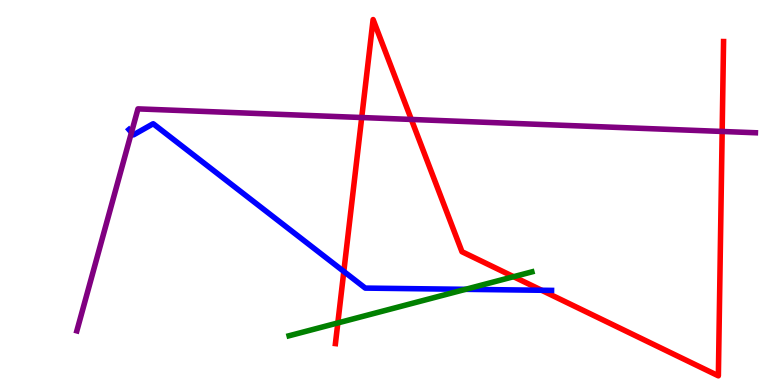[{'lines': ['blue', 'red'], 'intersections': [{'x': 4.44, 'y': 2.95}, {'x': 6.99, 'y': 2.46}]}, {'lines': ['green', 'red'], 'intersections': [{'x': 4.36, 'y': 1.61}, {'x': 6.63, 'y': 2.81}]}, {'lines': ['purple', 'red'], 'intersections': [{'x': 4.67, 'y': 6.95}, {'x': 5.31, 'y': 6.9}, {'x': 9.32, 'y': 6.59}]}, {'lines': ['blue', 'green'], 'intersections': [{'x': 6.01, 'y': 2.48}]}, {'lines': ['blue', 'purple'], 'intersections': [{'x': 1.7, 'y': 6.56}]}, {'lines': ['green', 'purple'], 'intersections': []}]